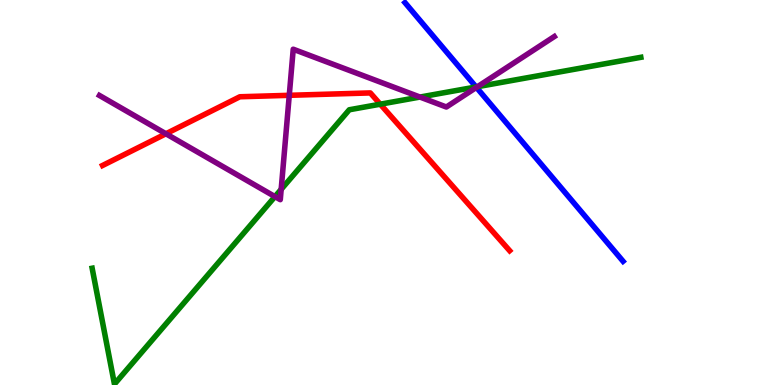[{'lines': ['blue', 'red'], 'intersections': []}, {'lines': ['green', 'red'], 'intersections': [{'x': 4.91, 'y': 7.29}]}, {'lines': ['purple', 'red'], 'intersections': [{'x': 2.14, 'y': 6.53}, {'x': 3.73, 'y': 7.52}]}, {'lines': ['blue', 'green'], 'intersections': [{'x': 6.14, 'y': 7.74}]}, {'lines': ['blue', 'purple'], 'intersections': [{'x': 6.15, 'y': 7.73}]}, {'lines': ['green', 'purple'], 'intersections': [{'x': 3.55, 'y': 4.89}, {'x': 3.63, 'y': 5.08}, {'x': 5.42, 'y': 7.48}, {'x': 6.16, 'y': 7.75}]}]